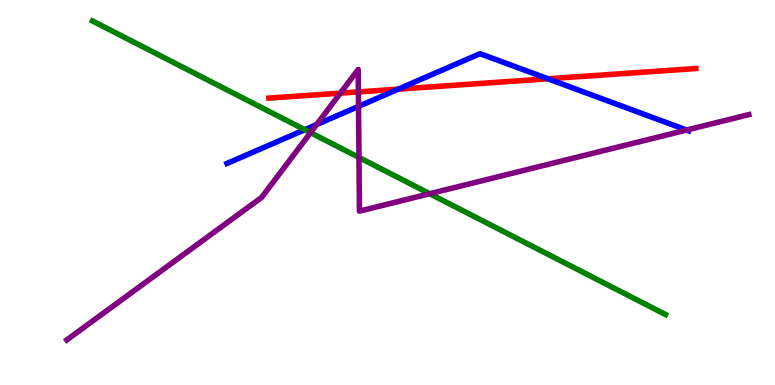[{'lines': ['blue', 'red'], 'intersections': [{'x': 5.14, 'y': 7.68}, {'x': 7.07, 'y': 7.95}]}, {'lines': ['green', 'red'], 'intersections': []}, {'lines': ['purple', 'red'], 'intersections': [{'x': 4.39, 'y': 7.58}, {'x': 4.62, 'y': 7.61}]}, {'lines': ['blue', 'green'], 'intersections': [{'x': 3.93, 'y': 6.63}]}, {'lines': ['blue', 'purple'], 'intersections': [{'x': 4.09, 'y': 6.76}, {'x': 4.63, 'y': 7.24}, {'x': 8.86, 'y': 6.62}]}, {'lines': ['green', 'purple'], 'intersections': [{'x': 4.01, 'y': 6.55}, {'x': 4.63, 'y': 5.91}, {'x': 5.54, 'y': 4.97}]}]